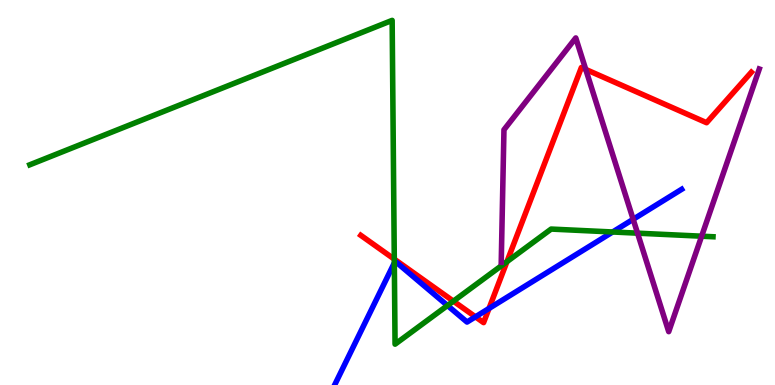[{'lines': ['blue', 'red'], 'intersections': [{'x': 6.13, 'y': 1.77}, {'x': 6.31, 'y': 1.99}]}, {'lines': ['green', 'red'], 'intersections': [{'x': 5.09, 'y': 3.27}, {'x': 5.85, 'y': 2.18}, {'x': 6.54, 'y': 3.2}]}, {'lines': ['purple', 'red'], 'intersections': [{'x': 7.56, 'y': 8.2}]}, {'lines': ['blue', 'green'], 'intersections': [{'x': 5.09, 'y': 3.17}, {'x': 5.77, 'y': 2.06}, {'x': 7.91, 'y': 3.97}]}, {'lines': ['blue', 'purple'], 'intersections': [{'x': 8.17, 'y': 4.3}]}, {'lines': ['green', 'purple'], 'intersections': [{'x': 8.23, 'y': 3.94}, {'x': 9.05, 'y': 3.86}]}]